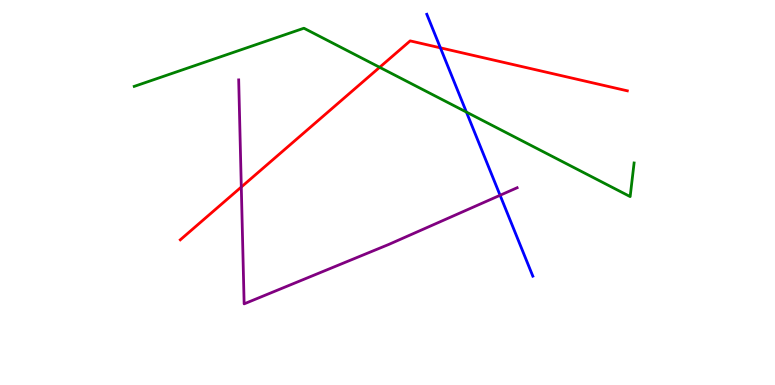[{'lines': ['blue', 'red'], 'intersections': [{'x': 5.68, 'y': 8.76}]}, {'lines': ['green', 'red'], 'intersections': [{'x': 4.9, 'y': 8.25}]}, {'lines': ['purple', 'red'], 'intersections': [{'x': 3.11, 'y': 5.14}]}, {'lines': ['blue', 'green'], 'intersections': [{'x': 6.02, 'y': 7.09}]}, {'lines': ['blue', 'purple'], 'intersections': [{'x': 6.45, 'y': 4.93}]}, {'lines': ['green', 'purple'], 'intersections': []}]